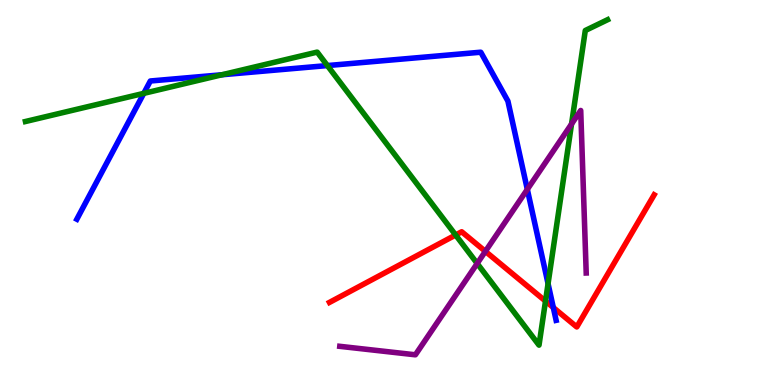[{'lines': ['blue', 'red'], 'intersections': [{'x': 7.14, 'y': 2.01}]}, {'lines': ['green', 'red'], 'intersections': [{'x': 5.88, 'y': 3.9}, {'x': 7.04, 'y': 2.18}]}, {'lines': ['purple', 'red'], 'intersections': [{'x': 6.26, 'y': 3.47}]}, {'lines': ['blue', 'green'], 'intersections': [{'x': 1.86, 'y': 7.57}, {'x': 2.86, 'y': 8.06}, {'x': 4.22, 'y': 8.3}, {'x': 7.07, 'y': 2.63}]}, {'lines': ['blue', 'purple'], 'intersections': [{'x': 6.8, 'y': 5.08}]}, {'lines': ['green', 'purple'], 'intersections': [{'x': 6.16, 'y': 3.16}, {'x': 7.37, 'y': 6.78}]}]